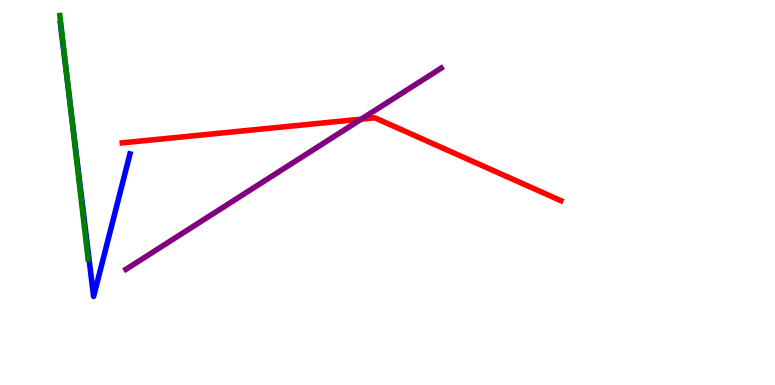[{'lines': ['blue', 'red'], 'intersections': []}, {'lines': ['green', 'red'], 'intersections': []}, {'lines': ['purple', 'red'], 'intersections': [{'x': 4.66, 'y': 6.91}]}, {'lines': ['blue', 'green'], 'intersections': [{'x': 0.892, 'y': 7.53}]}, {'lines': ['blue', 'purple'], 'intersections': []}, {'lines': ['green', 'purple'], 'intersections': []}]